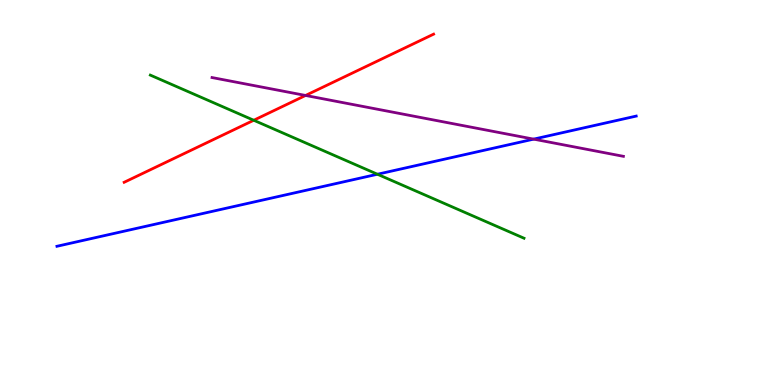[{'lines': ['blue', 'red'], 'intersections': []}, {'lines': ['green', 'red'], 'intersections': [{'x': 3.27, 'y': 6.88}]}, {'lines': ['purple', 'red'], 'intersections': [{'x': 3.94, 'y': 7.52}]}, {'lines': ['blue', 'green'], 'intersections': [{'x': 4.87, 'y': 5.47}]}, {'lines': ['blue', 'purple'], 'intersections': [{'x': 6.89, 'y': 6.39}]}, {'lines': ['green', 'purple'], 'intersections': []}]